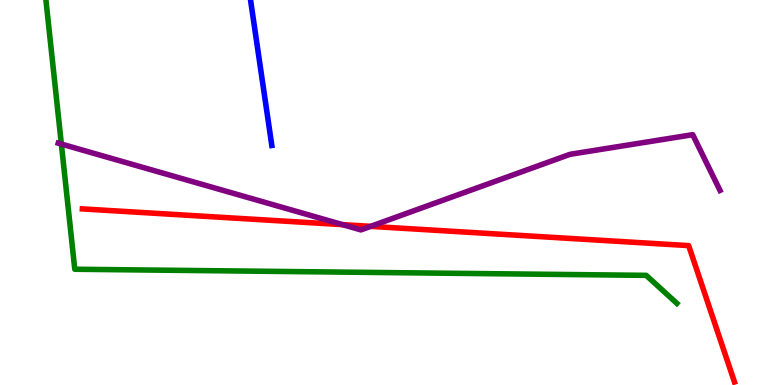[{'lines': ['blue', 'red'], 'intersections': []}, {'lines': ['green', 'red'], 'intersections': []}, {'lines': ['purple', 'red'], 'intersections': [{'x': 4.42, 'y': 4.16}, {'x': 4.78, 'y': 4.12}]}, {'lines': ['blue', 'green'], 'intersections': []}, {'lines': ['blue', 'purple'], 'intersections': []}, {'lines': ['green', 'purple'], 'intersections': [{'x': 0.792, 'y': 6.26}]}]